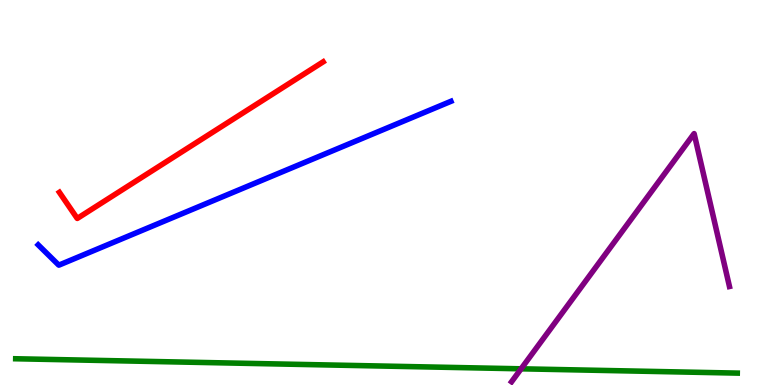[{'lines': ['blue', 'red'], 'intersections': []}, {'lines': ['green', 'red'], 'intersections': []}, {'lines': ['purple', 'red'], 'intersections': []}, {'lines': ['blue', 'green'], 'intersections': []}, {'lines': ['blue', 'purple'], 'intersections': []}, {'lines': ['green', 'purple'], 'intersections': [{'x': 6.72, 'y': 0.421}]}]